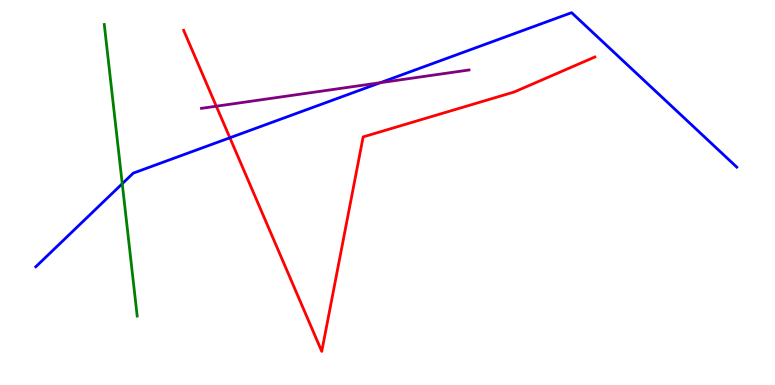[{'lines': ['blue', 'red'], 'intersections': [{'x': 2.97, 'y': 6.42}]}, {'lines': ['green', 'red'], 'intersections': []}, {'lines': ['purple', 'red'], 'intersections': [{'x': 2.79, 'y': 7.24}]}, {'lines': ['blue', 'green'], 'intersections': [{'x': 1.58, 'y': 5.23}]}, {'lines': ['blue', 'purple'], 'intersections': [{'x': 4.91, 'y': 7.85}]}, {'lines': ['green', 'purple'], 'intersections': []}]